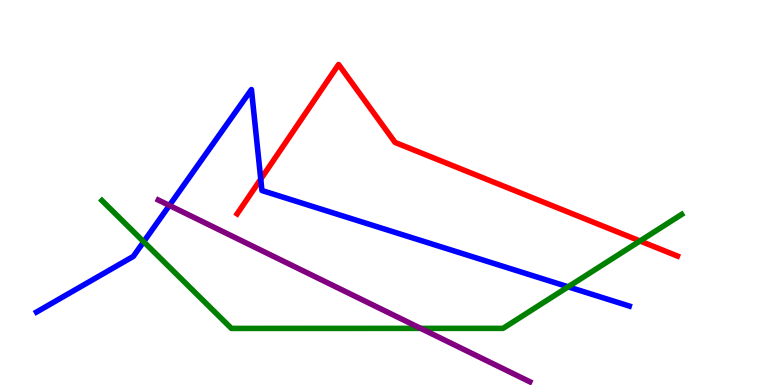[{'lines': ['blue', 'red'], 'intersections': [{'x': 3.36, 'y': 5.35}]}, {'lines': ['green', 'red'], 'intersections': [{'x': 8.26, 'y': 3.74}]}, {'lines': ['purple', 'red'], 'intersections': []}, {'lines': ['blue', 'green'], 'intersections': [{'x': 1.85, 'y': 3.72}, {'x': 7.33, 'y': 2.55}]}, {'lines': ['blue', 'purple'], 'intersections': [{'x': 2.19, 'y': 4.66}]}, {'lines': ['green', 'purple'], 'intersections': [{'x': 5.43, 'y': 1.47}]}]